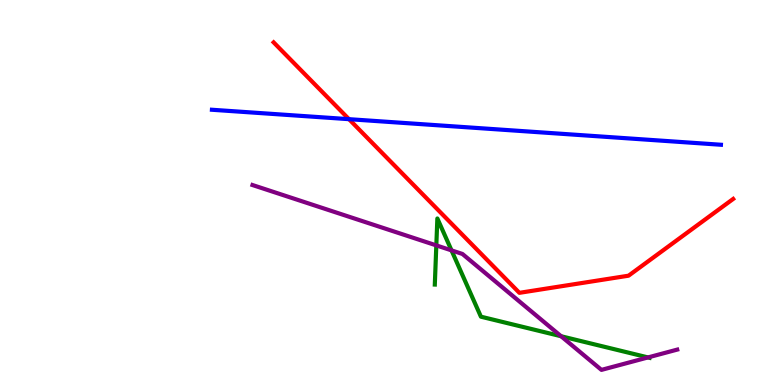[{'lines': ['blue', 'red'], 'intersections': [{'x': 4.5, 'y': 6.9}]}, {'lines': ['green', 'red'], 'intersections': []}, {'lines': ['purple', 'red'], 'intersections': []}, {'lines': ['blue', 'green'], 'intersections': []}, {'lines': ['blue', 'purple'], 'intersections': []}, {'lines': ['green', 'purple'], 'intersections': [{'x': 5.63, 'y': 3.63}, {'x': 5.83, 'y': 3.5}, {'x': 7.24, 'y': 1.27}, {'x': 8.36, 'y': 0.716}]}]